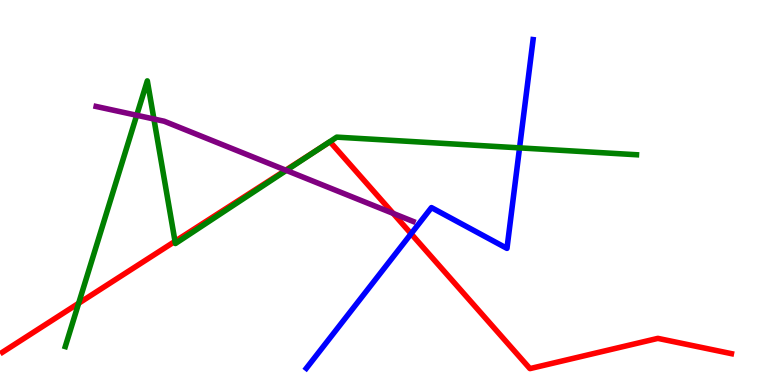[{'lines': ['blue', 'red'], 'intersections': [{'x': 5.3, 'y': 3.93}]}, {'lines': ['green', 'red'], 'intersections': [{'x': 1.01, 'y': 2.12}, {'x': 2.26, 'y': 3.73}, {'x': 4.14, 'y': 6.17}]}, {'lines': ['purple', 'red'], 'intersections': [{'x': 3.69, 'y': 5.58}, {'x': 5.07, 'y': 4.46}]}, {'lines': ['blue', 'green'], 'intersections': [{'x': 6.7, 'y': 6.16}]}, {'lines': ['blue', 'purple'], 'intersections': []}, {'lines': ['green', 'purple'], 'intersections': [{'x': 1.76, 'y': 7.01}, {'x': 1.99, 'y': 6.91}, {'x': 3.69, 'y': 5.57}]}]